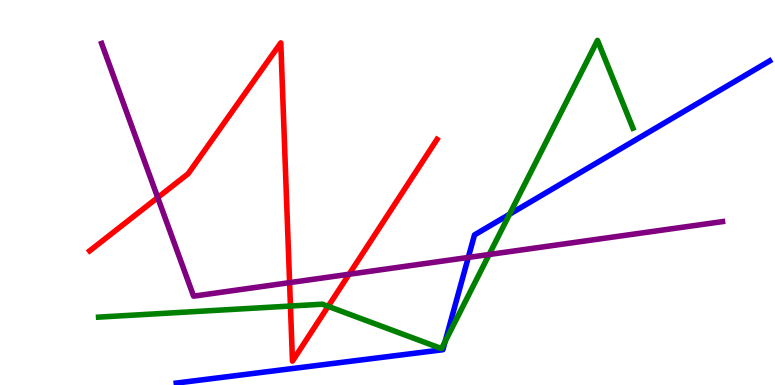[{'lines': ['blue', 'red'], 'intersections': []}, {'lines': ['green', 'red'], 'intersections': [{'x': 3.75, 'y': 2.05}, {'x': 4.23, 'y': 2.04}]}, {'lines': ['purple', 'red'], 'intersections': [{'x': 2.04, 'y': 4.87}, {'x': 3.74, 'y': 2.66}, {'x': 4.5, 'y': 2.88}]}, {'lines': ['blue', 'green'], 'intersections': [{'x': 5.74, 'y': 1.13}, {'x': 6.57, 'y': 4.43}]}, {'lines': ['blue', 'purple'], 'intersections': [{'x': 6.04, 'y': 3.31}]}, {'lines': ['green', 'purple'], 'intersections': [{'x': 6.31, 'y': 3.39}]}]